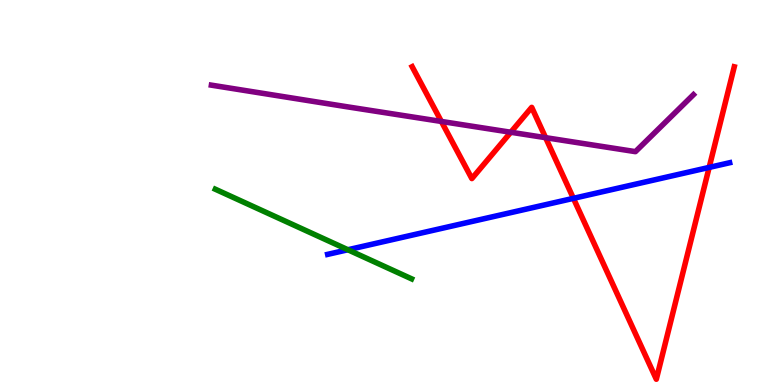[{'lines': ['blue', 'red'], 'intersections': [{'x': 7.4, 'y': 4.85}, {'x': 9.15, 'y': 5.65}]}, {'lines': ['green', 'red'], 'intersections': []}, {'lines': ['purple', 'red'], 'intersections': [{'x': 5.7, 'y': 6.85}, {'x': 6.59, 'y': 6.56}, {'x': 7.04, 'y': 6.42}]}, {'lines': ['blue', 'green'], 'intersections': [{'x': 4.49, 'y': 3.51}]}, {'lines': ['blue', 'purple'], 'intersections': []}, {'lines': ['green', 'purple'], 'intersections': []}]